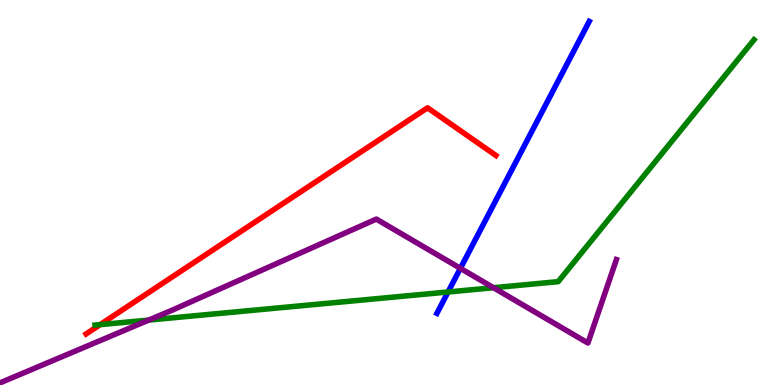[{'lines': ['blue', 'red'], 'intersections': []}, {'lines': ['green', 'red'], 'intersections': [{'x': 1.29, 'y': 1.57}]}, {'lines': ['purple', 'red'], 'intersections': []}, {'lines': ['blue', 'green'], 'intersections': [{'x': 5.78, 'y': 2.42}]}, {'lines': ['blue', 'purple'], 'intersections': [{'x': 5.94, 'y': 3.03}]}, {'lines': ['green', 'purple'], 'intersections': [{'x': 1.92, 'y': 1.69}, {'x': 6.37, 'y': 2.53}]}]